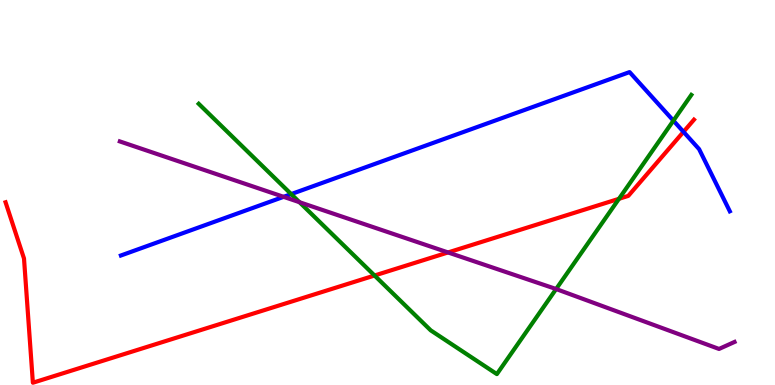[{'lines': ['blue', 'red'], 'intersections': [{'x': 8.82, 'y': 6.58}]}, {'lines': ['green', 'red'], 'intersections': [{'x': 4.83, 'y': 2.84}, {'x': 7.99, 'y': 4.84}]}, {'lines': ['purple', 'red'], 'intersections': [{'x': 5.78, 'y': 3.44}]}, {'lines': ['blue', 'green'], 'intersections': [{'x': 3.76, 'y': 4.96}, {'x': 8.69, 'y': 6.87}]}, {'lines': ['blue', 'purple'], 'intersections': [{'x': 3.66, 'y': 4.89}]}, {'lines': ['green', 'purple'], 'intersections': [{'x': 3.86, 'y': 4.75}, {'x': 7.18, 'y': 2.49}]}]